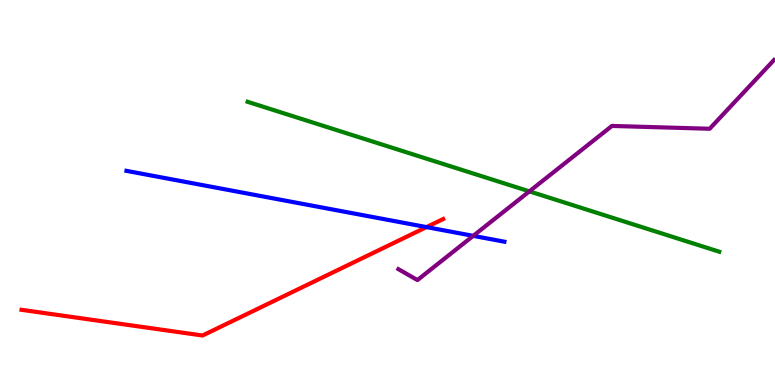[{'lines': ['blue', 'red'], 'intersections': [{'x': 5.5, 'y': 4.1}]}, {'lines': ['green', 'red'], 'intersections': []}, {'lines': ['purple', 'red'], 'intersections': []}, {'lines': ['blue', 'green'], 'intersections': []}, {'lines': ['blue', 'purple'], 'intersections': [{'x': 6.11, 'y': 3.87}]}, {'lines': ['green', 'purple'], 'intersections': [{'x': 6.83, 'y': 5.03}]}]